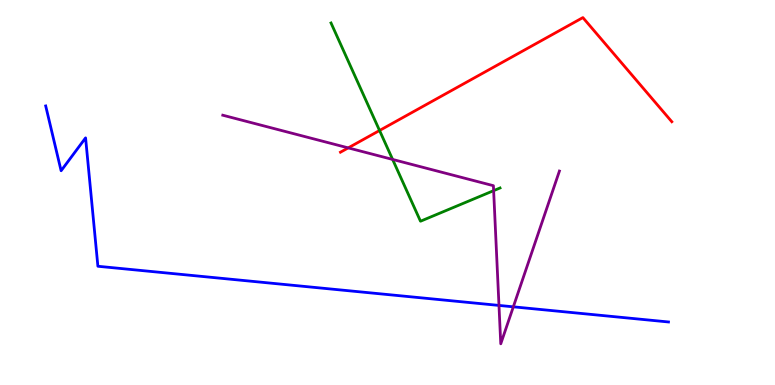[{'lines': ['blue', 'red'], 'intersections': []}, {'lines': ['green', 'red'], 'intersections': [{'x': 4.9, 'y': 6.61}]}, {'lines': ['purple', 'red'], 'intersections': [{'x': 4.49, 'y': 6.16}]}, {'lines': ['blue', 'green'], 'intersections': []}, {'lines': ['blue', 'purple'], 'intersections': [{'x': 6.44, 'y': 2.07}, {'x': 6.62, 'y': 2.03}]}, {'lines': ['green', 'purple'], 'intersections': [{'x': 5.07, 'y': 5.86}, {'x': 6.37, 'y': 5.05}]}]